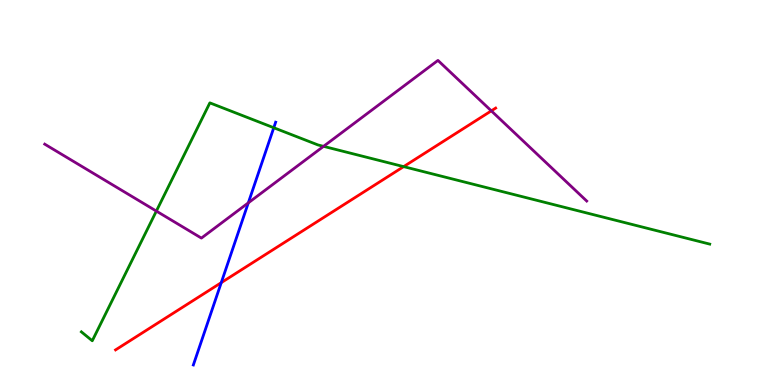[{'lines': ['blue', 'red'], 'intersections': [{'x': 2.85, 'y': 2.66}]}, {'lines': ['green', 'red'], 'intersections': [{'x': 5.21, 'y': 5.67}]}, {'lines': ['purple', 'red'], 'intersections': [{'x': 6.34, 'y': 7.12}]}, {'lines': ['blue', 'green'], 'intersections': [{'x': 3.53, 'y': 6.68}]}, {'lines': ['blue', 'purple'], 'intersections': [{'x': 3.2, 'y': 4.73}]}, {'lines': ['green', 'purple'], 'intersections': [{'x': 2.02, 'y': 4.52}, {'x': 4.17, 'y': 6.2}]}]